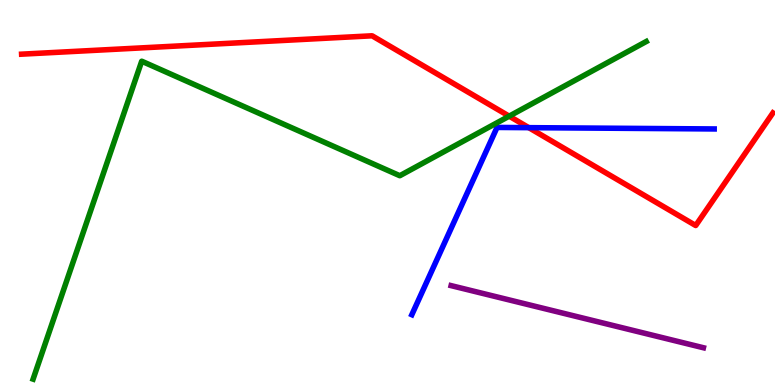[{'lines': ['blue', 'red'], 'intersections': [{'x': 6.82, 'y': 6.68}]}, {'lines': ['green', 'red'], 'intersections': [{'x': 6.57, 'y': 6.98}]}, {'lines': ['purple', 'red'], 'intersections': []}, {'lines': ['blue', 'green'], 'intersections': []}, {'lines': ['blue', 'purple'], 'intersections': []}, {'lines': ['green', 'purple'], 'intersections': []}]